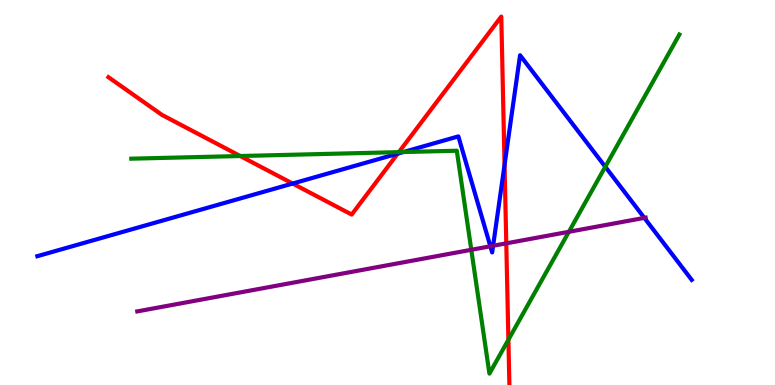[{'lines': ['blue', 'red'], 'intersections': [{'x': 3.78, 'y': 5.23}, {'x': 5.13, 'y': 6.01}, {'x': 6.51, 'y': 5.72}]}, {'lines': ['green', 'red'], 'intersections': [{'x': 3.1, 'y': 5.95}, {'x': 5.15, 'y': 6.05}, {'x': 6.56, 'y': 1.18}]}, {'lines': ['purple', 'red'], 'intersections': [{'x': 6.53, 'y': 3.68}]}, {'lines': ['blue', 'green'], 'intersections': [{'x': 5.21, 'y': 6.05}, {'x': 7.81, 'y': 5.67}]}, {'lines': ['blue', 'purple'], 'intersections': [{'x': 6.33, 'y': 3.6}, {'x': 6.36, 'y': 3.62}, {'x': 8.31, 'y': 4.34}]}, {'lines': ['green', 'purple'], 'intersections': [{'x': 6.08, 'y': 3.51}, {'x': 7.34, 'y': 3.98}]}]